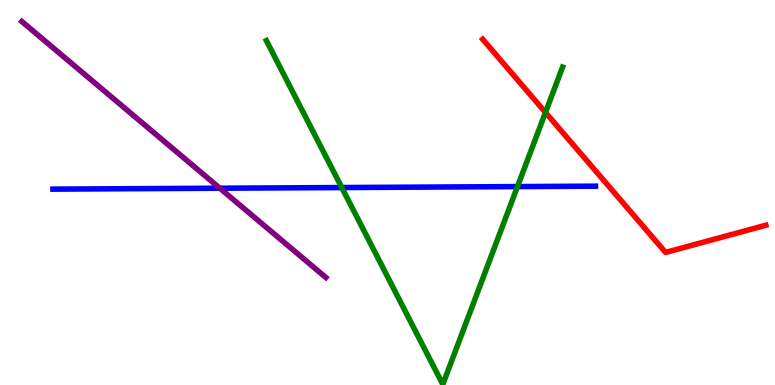[{'lines': ['blue', 'red'], 'intersections': []}, {'lines': ['green', 'red'], 'intersections': [{'x': 7.04, 'y': 7.08}]}, {'lines': ['purple', 'red'], 'intersections': []}, {'lines': ['blue', 'green'], 'intersections': [{'x': 4.41, 'y': 5.13}, {'x': 6.68, 'y': 5.15}]}, {'lines': ['blue', 'purple'], 'intersections': [{'x': 2.84, 'y': 5.11}]}, {'lines': ['green', 'purple'], 'intersections': []}]